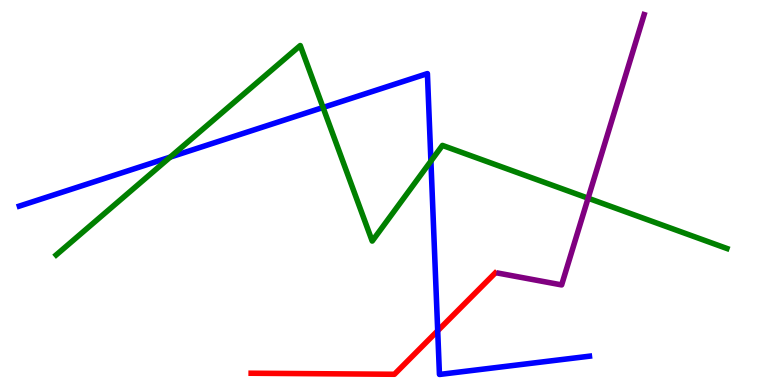[{'lines': ['blue', 'red'], 'intersections': [{'x': 5.65, 'y': 1.41}]}, {'lines': ['green', 'red'], 'intersections': []}, {'lines': ['purple', 'red'], 'intersections': []}, {'lines': ['blue', 'green'], 'intersections': [{'x': 2.2, 'y': 5.92}, {'x': 4.17, 'y': 7.21}, {'x': 5.56, 'y': 5.82}]}, {'lines': ['blue', 'purple'], 'intersections': []}, {'lines': ['green', 'purple'], 'intersections': [{'x': 7.59, 'y': 4.85}]}]